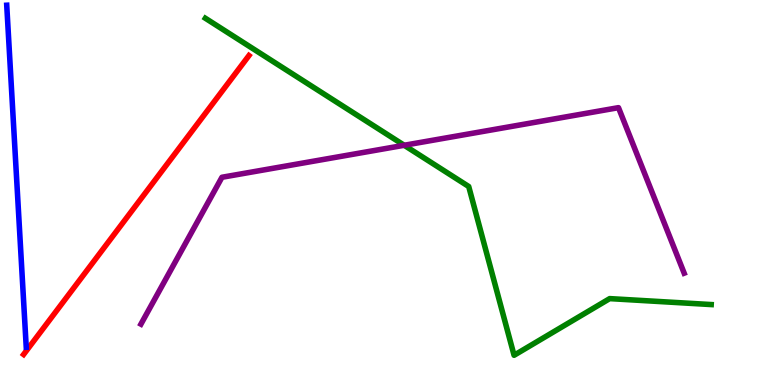[{'lines': ['blue', 'red'], 'intersections': []}, {'lines': ['green', 'red'], 'intersections': []}, {'lines': ['purple', 'red'], 'intersections': []}, {'lines': ['blue', 'green'], 'intersections': []}, {'lines': ['blue', 'purple'], 'intersections': []}, {'lines': ['green', 'purple'], 'intersections': [{'x': 5.22, 'y': 6.23}]}]